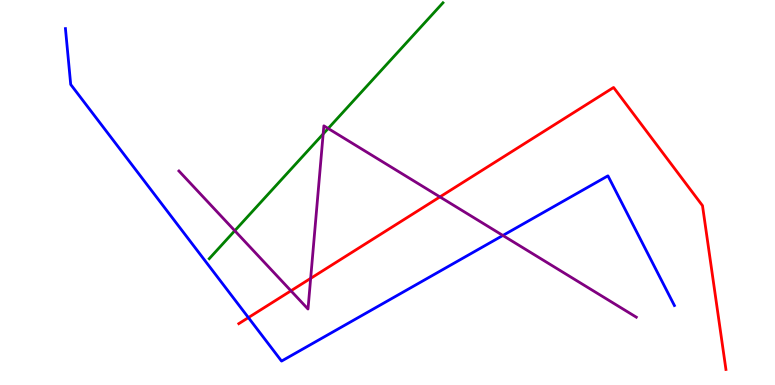[{'lines': ['blue', 'red'], 'intersections': [{'x': 3.21, 'y': 1.75}]}, {'lines': ['green', 'red'], 'intersections': []}, {'lines': ['purple', 'red'], 'intersections': [{'x': 3.75, 'y': 2.45}, {'x': 4.01, 'y': 2.77}, {'x': 5.68, 'y': 4.89}]}, {'lines': ['blue', 'green'], 'intersections': []}, {'lines': ['blue', 'purple'], 'intersections': [{'x': 6.49, 'y': 3.88}]}, {'lines': ['green', 'purple'], 'intersections': [{'x': 3.03, 'y': 4.01}, {'x': 4.17, 'y': 6.52}, {'x': 4.23, 'y': 6.66}]}]